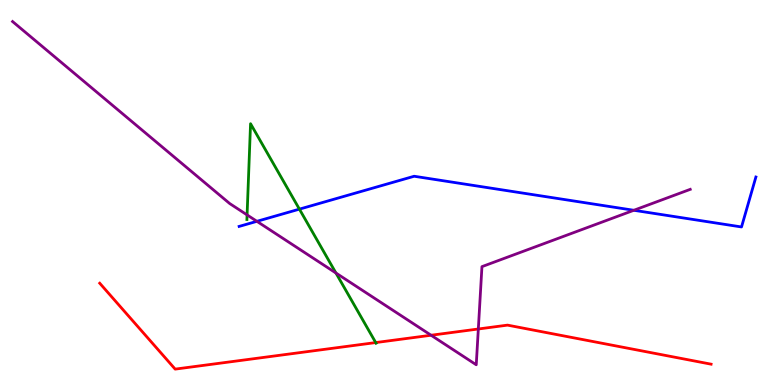[{'lines': ['blue', 'red'], 'intersections': []}, {'lines': ['green', 'red'], 'intersections': [{'x': 4.85, 'y': 1.1}]}, {'lines': ['purple', 'red'], 'intersections': [{'x': 5.56, 'y': 1.29}, {'x': 6.17, 'y': 1.45}]}, {'lines': ['blue', 'green'], 'intersections': [{'x': 3.86, 'y': 4.57}]}, {'lines': ['blue', 'purple'], 'intersections': [{'x': 3.31, 'y': 4.25}, {'x': 8.18, 'y': 4.54}]}, {'lines': ['green', 'purple'], 'intersections': [{'x': 3.19, 'y': 4.42}, {'x': 4.33, 'y': 2.91}]}]